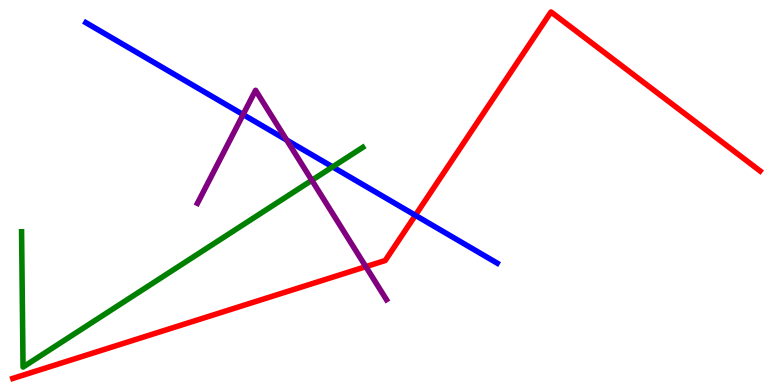[{'lines': ['blue', 'red'], 'intersections': [{'x': 5.36, 'y': 4.41}]}, {'lines': ['green', 'red'], 'intersections': []}, {'lines': ['purple', 'red'], 'intersections': [{'x': 4.72, 'y': 3.07}]}, {'lines': ['blue', 'green'], 'intersections': [{'x': 4.29, 'y': 5.67}]}, {'lines': ['blue', 'purple'], 'intersections': [{'x': 3.14, 'y': 7.02}, {'x': 3.7, 'y': 6.36}]}, {'lines': ['green', 'purple'], 'intersections': [{'x': 4.02, 'y': 5.32}]}]